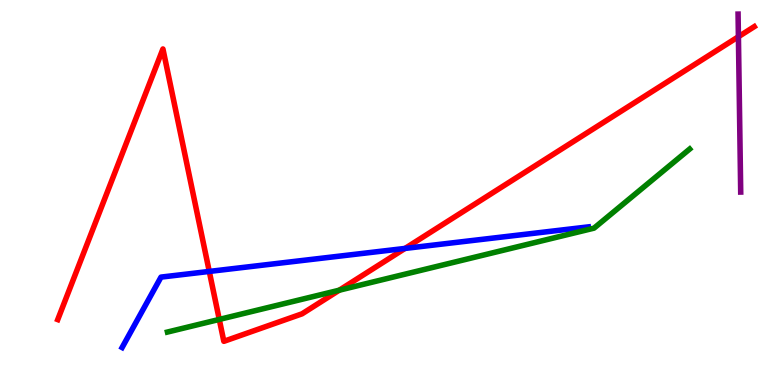[{'lines': ['blue', 'red'], 'intersections': [{'x': 2.7, 'y': 2.95}, {'x': 5.23, 'y': 3.55}]}, {'lines': ['green', 'red'], 'intersections': [{'x': 2.83, 'y': 1.7}, {'x': 4.38, 'y': 2.46}]}, {'lines': ['purple', 'red'], 'intersections': [{'x': 9.53, 'y': 9.05}]}, {'lines': ['blue', 'green'], 'intersections': []}, {'lines': ['blue', 'purple'], 'intersections': []}, {'lines': ['green', 'purple'], 'intersections': []}]